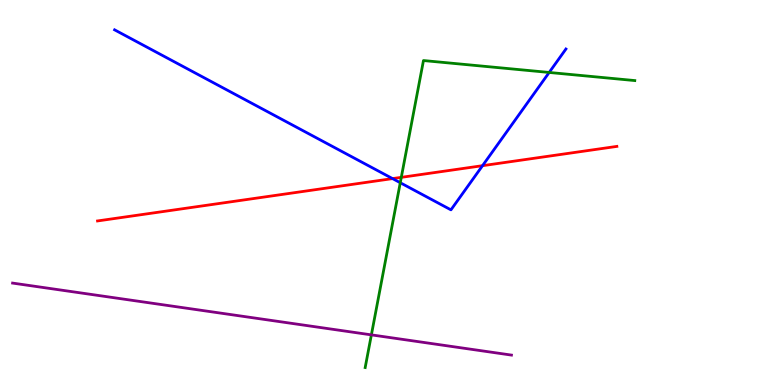[{'lines': ['blue', 'red'], 'intersections': [{'x': 5.07, 'y': 5.36}, {'x': 6.23, 'y': 5.7}]}, {'lines': ['green', 'red'], 'intersections': [{'x': 5.18, 'y': 5.39}]}, {'lines': ['purple', 'red'], 'intersections': []}, {'lines': ['blue', 'green'], 'intersections': [{'x': 5.16, 'y': 5.25}, {'x': 7.09, 'y': 8.12}]}, {'lines': ['blue', 'purple'], 'intersections': []}, {'lines': ['green', 'purple'], 'intersections': [{'x': 4.79, 'y': 1.3}]}]